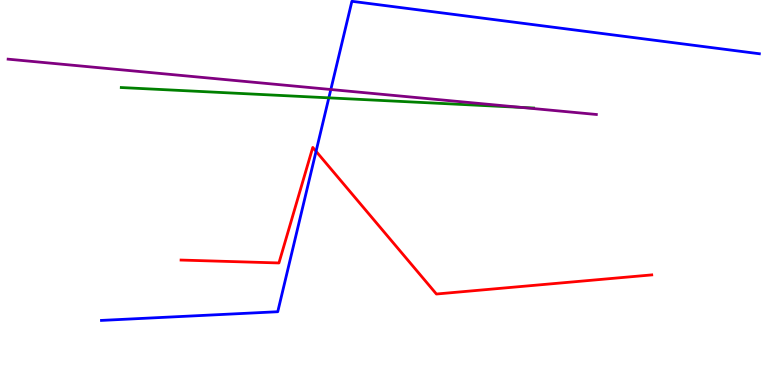[{'lines': ['blue', 'red'], 'intersections': [{'x': 4.08, 'y': 6.07}]}, {'lines': ['green', 'red'], 'intersections': []}, {'lines': ['purple', 'red'], 'intersections': []}, {'lines': ['blue', 'green'], 'intersections': [{'x': 4.24, 'y': 7.46}]}, {'lines': ['blue', 'purple'], 'intersections': [{'x': 4.27, 'y': 7.68}]}, {'lines': ['green', 'purple'], 'intersections': [{'x': 6.72, 'y': 7.21}]}]